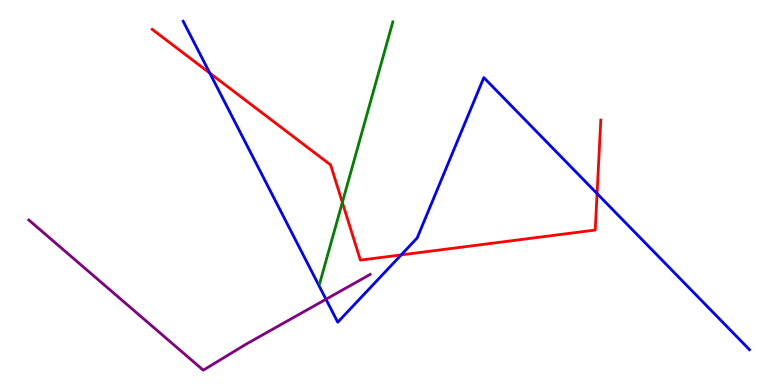[{'lines': ['blue', 'red'], 'intersections': [{'x': 2.71, 'y': 8.1}, {'x': 5.18, 'y': 3.38}, {'x': 7.7, 'y': 4.97}]}, {'lines': ['green', 'red'], 'intersections': [{'x': 4.42, 'y': 4.74}]}, {'lines': ['purple', 'red'], 'intersections': []}, {'lines': ['blue', 'green'], 'intersections': []}, {'lines': ['blue', 'purple'], 'intersections': [{'x': 4.21, 'y': 2.23}]}, {'lines': ['green', 'purple'], 'intersections': []}]